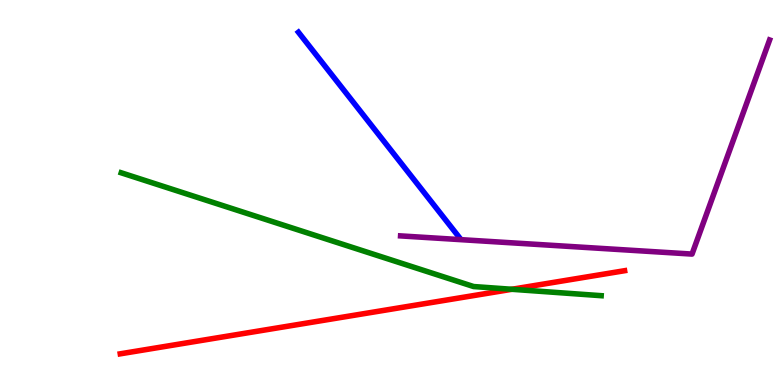[{'lines': ['blue', 'red'], 'intersections': []}, {'lines': ['green', 'red'], 'intersections': [{'x': 6.6, 'y': 2.49}]}, {'lines': ['purple', 'red'], 'intersections': []}, {'lines': ['blue', 'green'], 'intersections': []}, {'lines': ['blue', 'purple'], 'intersections': []}, {'lines': ['green', 'purple'], 'intersections': []}]